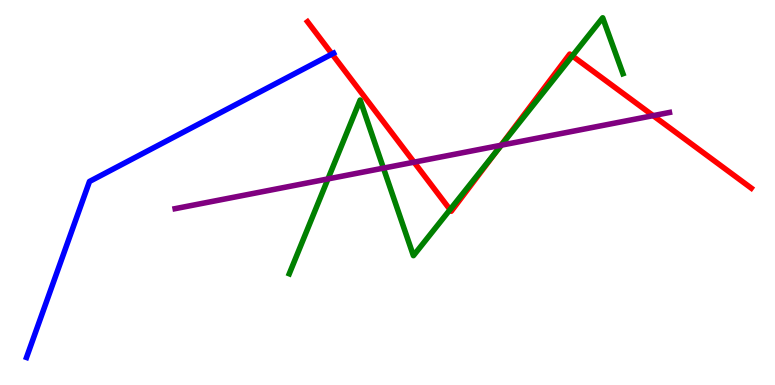[{'lines': ['blue', 'red'], 'intersections': [{'x': 4.28, 'y': 8.6}]}, {'lines': ['green', 'red'], 'intersections': [{'x': 5.81, 'y': 4.56}, {'x': 6.41, 'y': 6.08}, {'x': 7.38, 'y': 8.55}]}, {'lines': ['purple', 'red'], 'intersections': [{'x': 5.34, 'y': 5.79}, {'x': 6.46, 'y': 6.23}, {'x': 8.43, 'y': 7.0}]}, {'lines': ['blue', 'green'], 'intersections': []}, {'lines': ['blue', 'purple'], 'intersections': []}, {'lines': ['green', 'purple'], 'intersections': [{'x': 4.23, 'y': 5.35}, {'x': 4.95, 'y': 5.63}, {'x': 6.47, 'y': 6.23}]}]